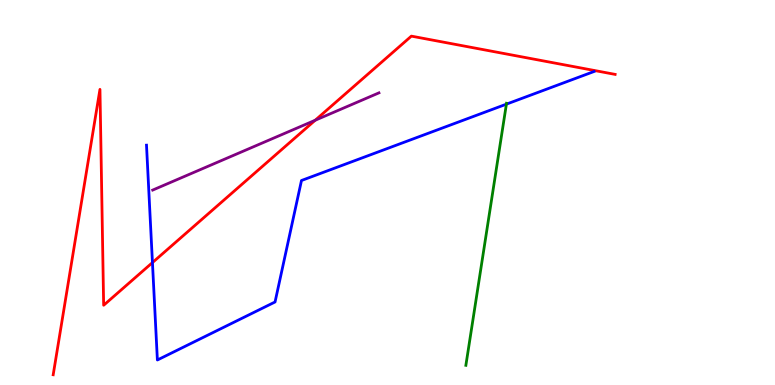[{'lines': ['blue', 'red'], 'intersections': [{'x': 1.97, 'y': 3.18}]}, {'lines': ['green', 'red'], 'intersections': []}, {'lines': ['purple', 'red'], 'intersections': [{'x': 4.07, 'y': 6.88}]}, {'lines': ['blue', 'green'], 'intersections': [{'x': 6.53, 'y': 7.29}]}, {'lines': ['blue', 'purple'], 'intersections': []}, {'lines': ['green', 'purple'], 'intersections': []}]